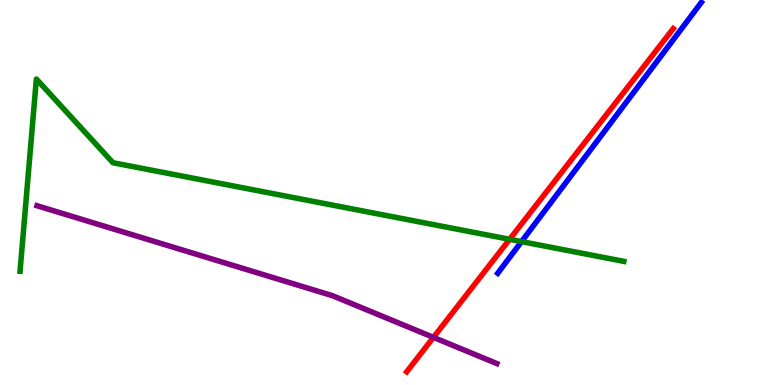[{'lines': ['blue', 'red'], 'intersections': []}, {'lines': ['green', 'red'], 'intersections': [{'x': 6.58, 'y': 3.78}]}, {'lines': ['purple', 'red'], 'intersections': [{'x': 5.59, 'y': 1.24}]}, {'lines': ['blue', 'green'], 'intersections': [{'x': 6.73, 'y': 3.72}]}, {'lines': ['blue', 'purple'], 'intersections': []}, {'lines': ['green', 'purple'], 'intersections': []}]